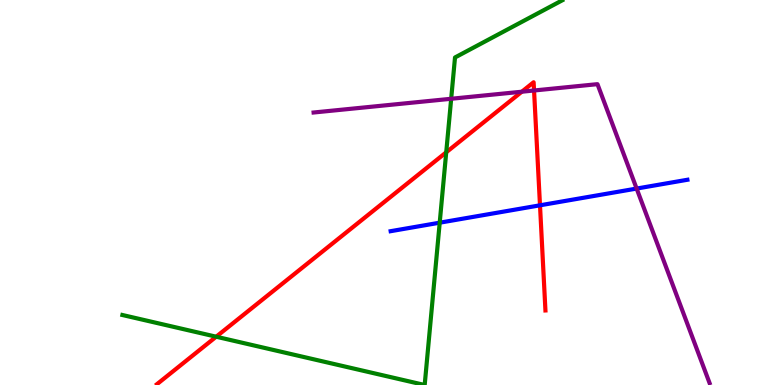[{'lines': ['blue', 'red'], 'intersections': [{'x': 6.97, 'y': 4.67}]}, {'lines': ['green', 'red'], 'intersections': [{'x': 2.79, 'y': 1.25}, {'x': 5.76, 'y': 6.04}]}, {'lines': ['purple', 'red'], 'intersections': [{'x': 6.73, 'y': 7.62}, {'x': 6.89, 'y': 7.65}]}, {'lines': ['blue', 'green'], 'intersections': [{'x': 5.67, 'y': 4.22}]}, {'lines': ['blue', 'purple'], 'intersections': [{'x': 8.21, 'y': 5.1}]}, {'lines': ['green', 'purple'], 'intersections': [{'x': 5.82, 'y': 7.43}]}]